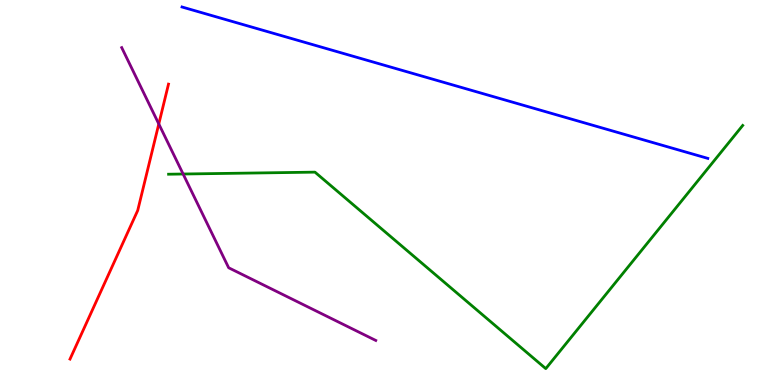[{'lines': ['blue', 'red'], 'intersections': []}, {'lines': ['green', 'red'], 'intersections': []}, {'lines': ['purple', 'red'], 'intersections': [{'x': 2.05, 'y': 6.78}]}, {'lines': ['blue', 'green'], 'intersections': []}, {'lines': ['blue', 'purple'], 'intersections': []}, {'lines': ['green', 'purple'], 'intersections': [{'x': 2.36, 'y': 5.48}]}]